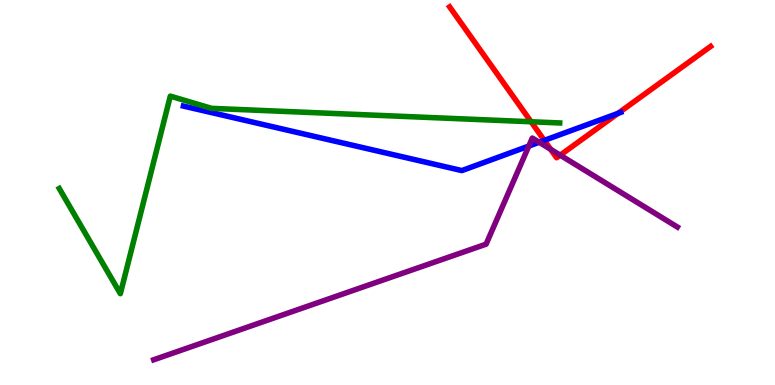[{'lines': ['blue', 'red'], 'intersections': [{'x': 7.02, 'y': 6.35}, {'x': 7.97, 'y': 7.05}]}, {'lines': ['green', 'red'], 'intersections': [{'x': 6.85, 'y': 6.84}]}, {'lines': ['purple', 'red'], 'intersections': [{'x': 7.1, 'y': 6.12}, {'x': 7.23, 'y': 5.97}]}, {'lines': ['blue', 'green'], 'intersections': []}, {'lines': ['blue', 'purple'], 'intersections': [{'x': 6.82, 'y': 6.21}, {'x': 6.96, 'y': 6.3}]}, {'lines': ['green', 'purple'], 'intersections': []}]